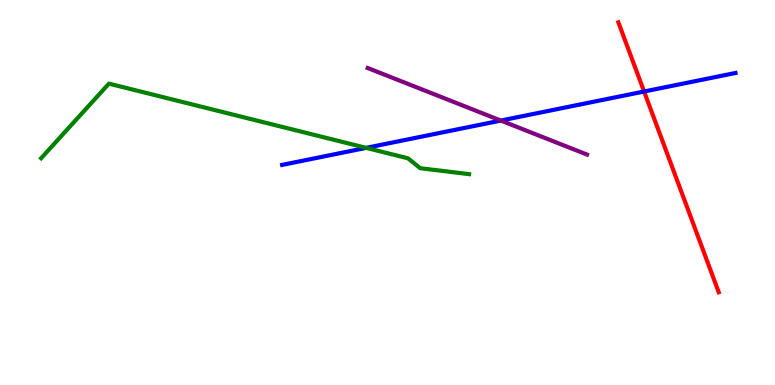[{'lines': ['blue', 'red'], 'intersections': [{'x': 8.31, 'y': 7.62}]}, {'lines': ['green', 'red'], 'intersections': []}, {'lines': ['purple', 'red'], 'intersections': []}, {'lines': ['blue', 'green'], 'intersections': [{'x': 4.72, 'y': 6.16}]}, {'lines': ['blue', 'purple'], 'intersections': [{'x': 6.46, 'y': 6.87}]}, {'lines': ['green', 'purple'], 'intersections': []}]